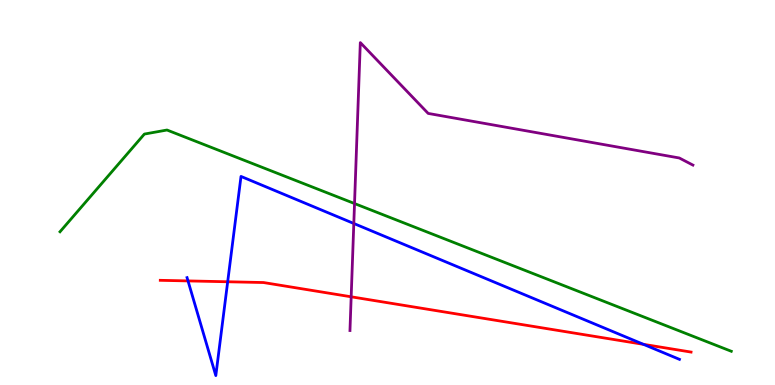[{'lines': ['blue', 'red'], 'intersections': [{'x': 2.43, 'y': 2.7}, {'x': 2.94, 'y': 2.68}, {'x': 8.3, 'y': 1.06}]}, {'lines': ['green', 'red'], 'intersections': []}, {'lines': ['purple', 'red'], 'intersections': [{'x': 4.53, 'y': 2.29}]}, {'lines': ['blue', 'green'], 'intersections': []}, {'lines': ['blue', 'purple'], 'intersections': [{'x': 4.57, 'y': 4.2}]}, {'lines': ['green', 'purple'], 'intersections': [{'x': 4.57, 'y': 4.71}]}]